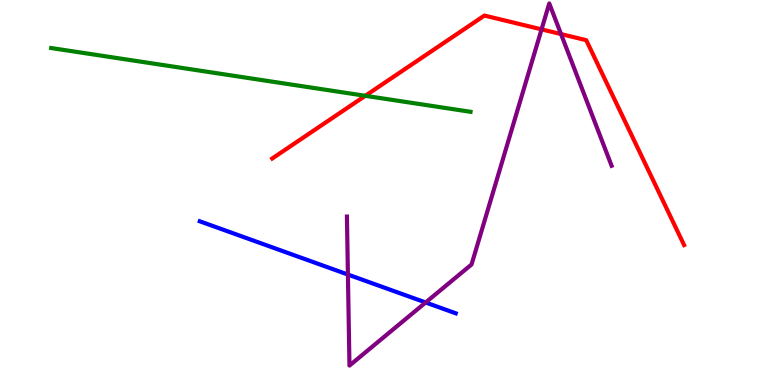[{'lines': ['blue', 'red'], 'intersections': []}, {'lines': ['green', 'red'], 'intersections': [{'x': 4.71, 'y': 7.51}]}, {'lines': ['purple', 'red'], 'intersections': [{'x': 6.99, 'y': 9.24}, {'x': 7.24, 'y': 9.11}]}, {'lines': ['blue', 'green'], 'intersections': []}, {'lines': ['blue', 'purple'], 'intersections': [{'x': 4.49, 'y': 2.87}, {'x': 5.49, 'y': 2.14}]}, {'lines': ['green', 'purple'], 'intersections': []}]